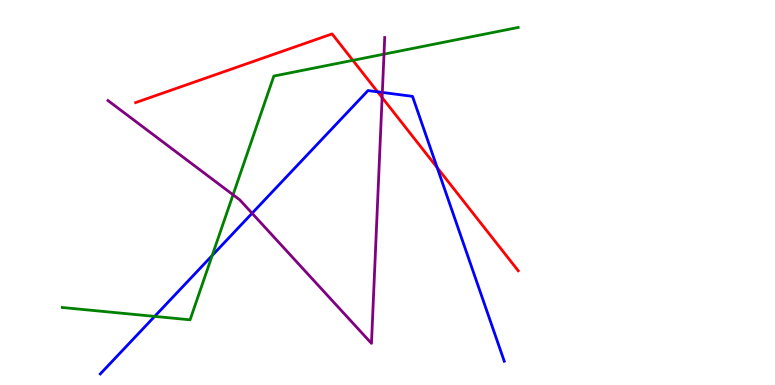[{'lines': ['blue', 'red'], 'intersections': [{'x': 4.87, 'y': 7.62}, {'x': 5.64, 'y': 5.65}]}, {'lines': ['green', 'red'], 'intersections': [{'x': 4.55, 'y': 8.43}]}, {'lines': ['purple', 'red'], 'intersections': [{'x': 4.93, 'y': 7.47}]}, {'lines': ['blue', 'green'], 'intersections': [{'x': 2.0, 'y': 1.78}, {'x': 2.74, 'y': 3.36}]}, {'lines': ['blue', 'purple'], 'intersections': [{'x': 3.25, 'y': 4.46}, {'x': 4.93, 'y': 7.6}]}, {'lines': ['green', 'purple'], 'intersections': [{'x': 3.01, 'y': 4.94}, {'x': 4.95, 'y': 8.59}]}]